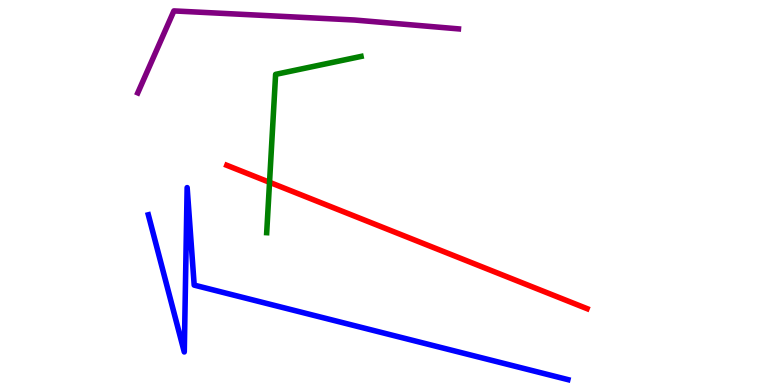[{'lines': ['blue', 'red'], 'intersections': []}, {'lines': ['green', 'red'], 'intersections': [{'x': 3.48, 'y': 5.26}]}, {'lines': ['purple', 'red'], 'intersections': []}, {'lines': ['blue', 'green'], 'intersections': []}, {'lines': ['blue', 'purple'], 'intersections': []}, {'lines': ['green', 'purple'], 'intersections': []}]